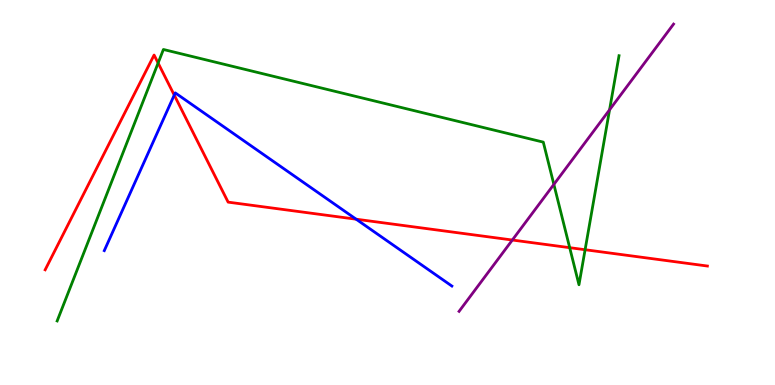[{'lines': ['blue', 'red'], 'intersections': [{'x': 2.25, 'y': 7.53}, {'x': 4.6, 'y': 4.31}]}, {'lines': ['green', 'red'], 'intersections': [{'x': 2.04, 'y': 8.36}, {'x': 7.35, 'y': 3.57}, {'x': 7.55, 'y': 3.51}]}, {'lines': ['purple', 'red'], 'intersections': [{'x': 6.61, 'y': 3.77}]}, {'lines': ['blue', 'green'], 'intersections': []}, {'lines': ['blue', 'purple'], 'intersections': []}, {'lines': ['green', 'purple'], 'intersections': [{'x': 7.15, 'y': 5.21}, {'x': 7.87, 'y': 7.15}]}]